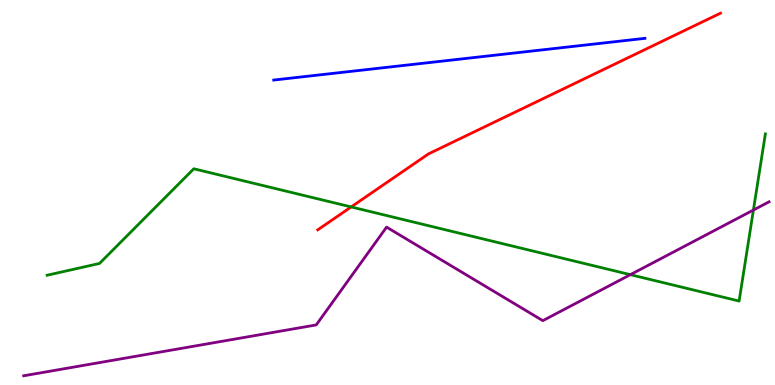[{'lines': ['blue', 'red'], 'intersections': []}, {'lines': ['green', 'red'], 'intersections': [{'x': 4.53, 'y': 4.63}]}, {'lines': ['purple', 'red'], 'intersections': []}, {'lines': ['blue', 'green'], 'intersections': []}, {'lines': ['blue', 'purple'], 'intersections': []}, {'lines': ['green', 'purple'], 'intersections': [{'x': 8.13, 'y': 2.87}, {'x': 9.72, 'y': 4.54}]}]